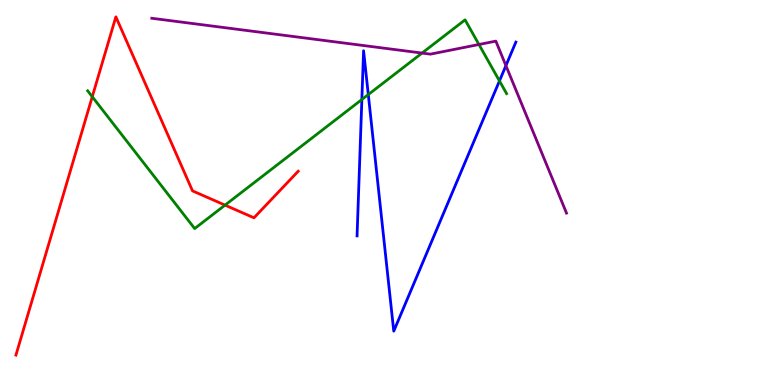[{'lines': ['blue', 'red'], 'intersections': []}, {'lines': ['green', 'red'], 'intersections': [{'x': 1.19, 'y': 7.49}, {'x': 2.9, 'y': 4.67}]}, {'lines': ['purple', 'red'], 'intersections': []}, {'lines': ['blue', 'green'], 'intersections': [{'x': 4.67, 'y': 7.42}, {'x': 4.75, 'y': 7.54}, {'x': 6.44, 'y': 7.9}]}, {'lines': ['blue', 'purple'], 'intersections': [{'x': 6.53, 'y': 8.3}]}, {'lines': ['green', 'purple'], 'intersections': [{'x': 5.45, 'y': 8.62}, {'x': 6.18, 'y': 8.84}]}]